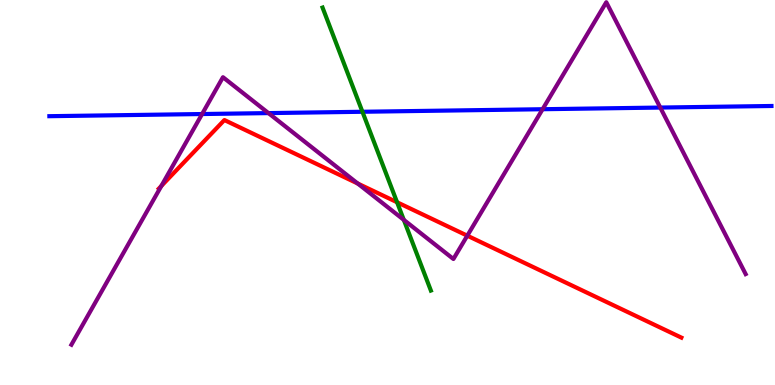[{'lines': ['blue', 'red'], 'intersections': []}, {'lines': ['green', 'red'], 'intersections': [{'x': 5.12, 'y': 4.75}]}, {'lines': ['purple', 'red'], 'intersections': [{'x': 2.08, 'y': 5.17}, {'x': 4.62, 'y': 5.23}, {'x': 6.03, 'y': 3.88}]}, {'lines': ['blue', 'green'], 'intersections': [{'x': 4.68, 'y': 7.1}]}, {'lines': ['blue', 'purple'], 'intersections': [{'x': 2.61, 'y': 7.04}, {'x': 3.46, 'y': 7.06}, {'x': 7.0, 'y': 7.16}, {'x': 8.52, 'y': 7.21}]}, {'lines': ['green', 'purple'], 'intersections': [{'x': 5.21, 'y': 4.29}]}]